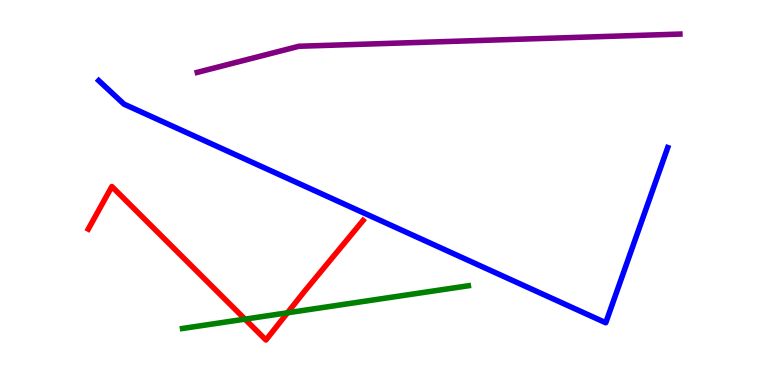[{'lines': ['blue', 'red'], 'intersections': []}, {'lines': ['green', 'red'], 'intersections': [{'x': 3.16, 'y': 1.71}, {'x': 3.71, 'y': 1.88}]}, {'lines': ['purple', 'red'], 'intersections': []}, {'lines': ['blue', 'green'], 'intersections': []}, {'lines': ['blue', 'purple'], 'intersections': []}, {'lines': ['green', 'purple'], 'intersections': []}]